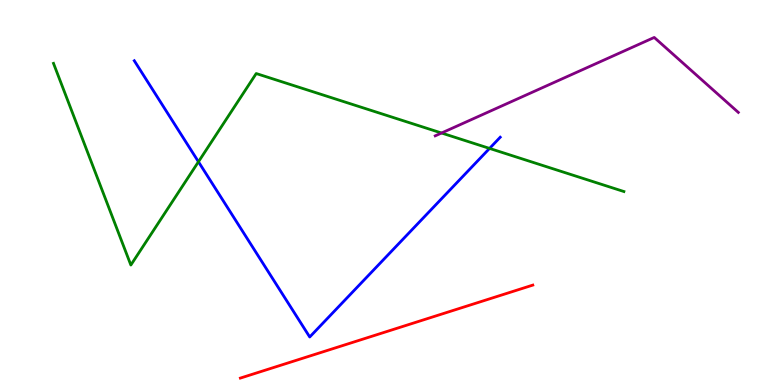[{'lines': ['blue', 'red'], 'intersections': []}, {'lines': ['green', 'red'], 'intersections': []}, {'lines': ['purple', 'red'], 'intersections': []}, {'lines': ['blue', 'green'], 'intersections': [{'x': 2.56, 'y': 5.8}, {'x': 6.32, 'y': 6.15}]}, {'lines': ['blue', 'purple'], 'intersections': []}, {'lines': ['green', 'purple'], 'intersections': [{'x': 5.7, 'y': 6.55}]}]